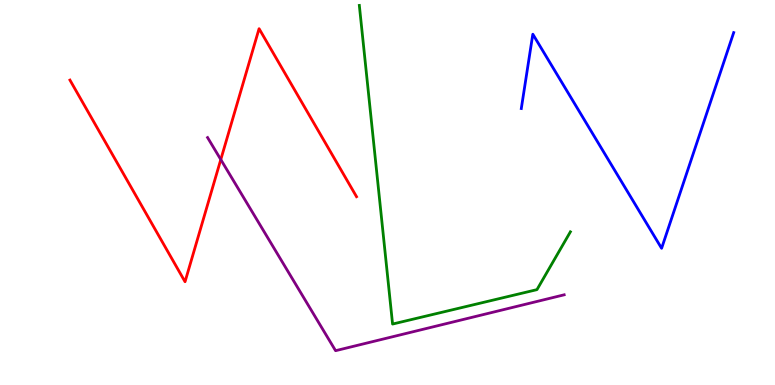[{'lines': ['blue', 'red'], 'intersections': []}, {'lines': ['green', 'red'], 'intersections': []}, {'lines': ['purple', 'red'], 'intersections': [{'x': 2.85, 'y': 5.86}]}, {'lines': ['blue', 'green'], 'intersections': []}, {'lines': ['blue', 'purple'], 'intersections': []}, {'lines': ['green', 'purple'], 'intersections': []}]